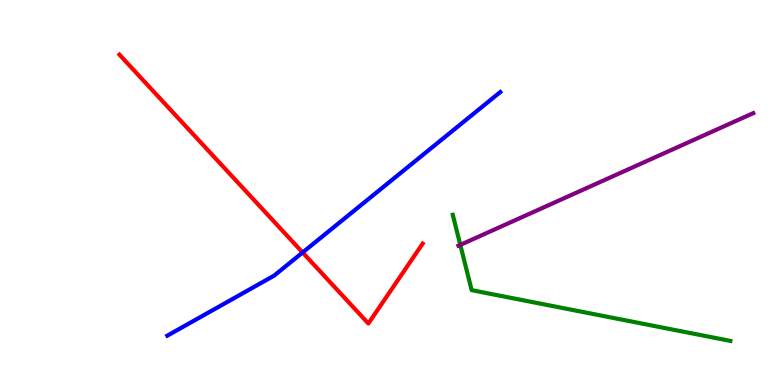[{'lines': ['blue', 'red'], 'intersections': [{'x': 3.9, 'y': 3.44}]}, {'lines': ['green', 'red'], 'intersections': []}, {'lines': ['purple', 'red'], 'intersections': []}, {'lines': ['blue', 'green'], 'intersections': []}, {'lines': ['blue', 'purple'], 'intersections': []}, {'lines': ['green', 'purple'], 'intersections': [{'x': 5.94, 'y': 3.64}]}]